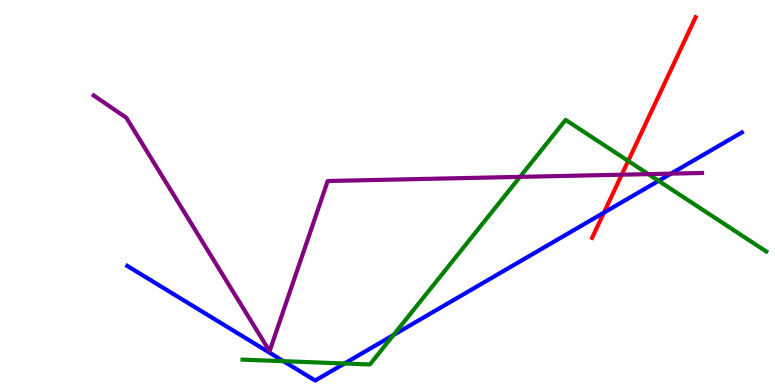[{'lines': ['blue', 'red'], 'intersections': [{'x': 7.79, 'y': 4.48}]}, {'lines': ['green', 'red'], 'intersections': [{'x': 8.11, 'y': 5.82}]}, {'lines': ['purple', 'red'], 'intersections': [{'x': 8.02, 'y': 5.46}]}, {'lines': ['blue', 'green'], 'intersections': [{'x': 3.66, 'y': 0.619}, {'x': 4.45, 'y': 0.559}, {'x': 5.08, 'y': 1.3}, {'x': 8.5, 'y': 5.3}]}, {'lines': ['blue', 'purple'], 'intersections': [{'x': 8.66, 'y': 5.49}]}, {'lines': ['green', 'purple'], 'intersections': [{'x': 6.71, 'y': 5.41}, {'x': 8.37, 'y': 5.48}]}]